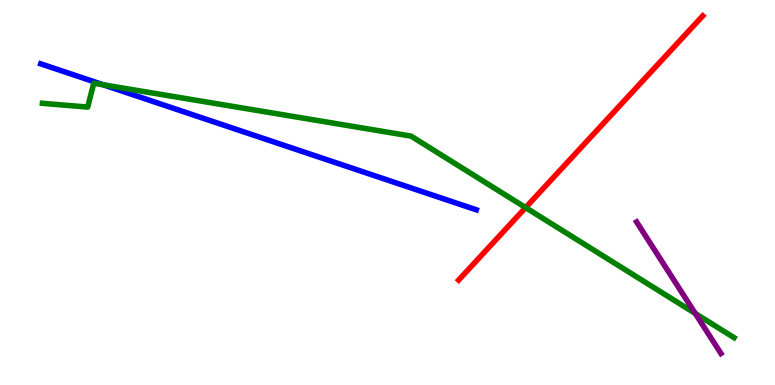[{'lines': ['blue', 'red'], 'intersections': []}, {'lines': ['green', 'red'], 'intersections': [{'x': 6.78, 'y': 4.61}]}, {'lines': ['purple', 'red'], 'intersections': []}, {'lines': ['blue', 'green'], 'intersections': [{'x': 1.33, 'y': 7.8}]}, {'lines': ['blue', 'purple'], 'intersections': []}, {'lines': ['green', 'purple'], 'intersections': [{'x': 8.97, 'y': 1.86}]}]